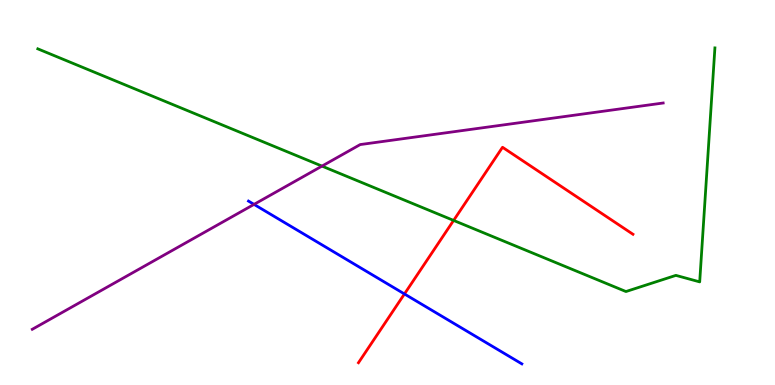[{'lines': ['blue', 'red'], 'intersections': [{'x': 5.22, 'y': 2.36}]}, {'lines': ['green', 'red'], 'intersections': [{'x': 5.85, 'y': 4.27}]}, {'lines': ['purple', 'red'], 'intersections': []}, {'lines': ['blue', 'green'], 'intersections': []}, {'lines': ['blue', 'purple'], 'intersections': [{'x': 3.28, 'y': 4.69}]}, {'lines': ['green', 'purple'], 'intersections': [{'x': 4.15, 'y': 5.69}]}]